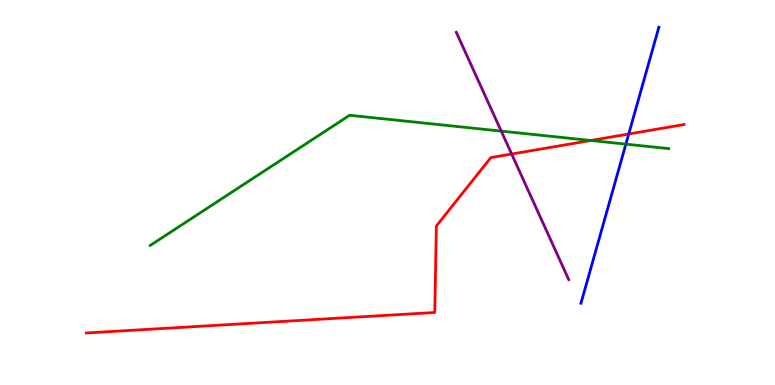[{'lines': ['blue', 'red'], 'intersections': [{'x': 8.11, 'y': 6.52}]}, {'lines': ['green', 'red'], 'intersections': [{'x': 7.62, 'y': 6.35}]}, {'lines': ['purple', 'red'], 'intersections': [{'x': 6.6, 'y': 6.0}]}, {'lines': ['blue', 'green'], 'intersections': [{'x': 8.08, 'y': 6.26}]}, {'lines': ['blue', 'purple'], 'intersections': []}, {'lines': ['green', 'purple'], 'intersections': [{'x': 6.47, 'y': 6.59}]}]